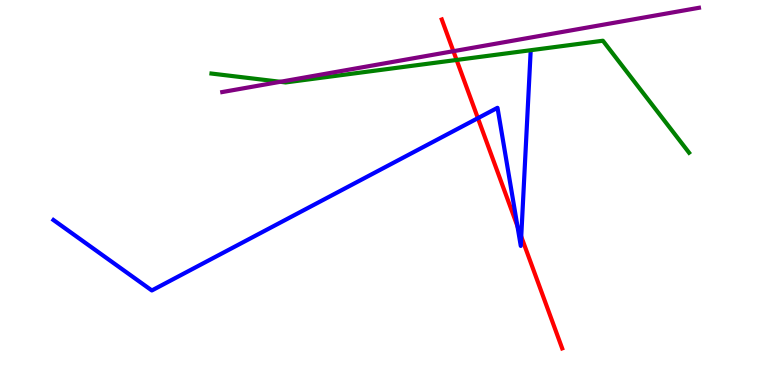[{'lines': ['blue', 'red'], 'intersections': [{'x': 6.17, 'y': 6.93}, {'x': 6.68, 'y': 4.13}, {'x': 6.73, 'y': 3.86}]}, {'lines': ['green', 'red'], 'intersections': [{'x': 5.89, 'y': 8.44}]}, {'lines': ['purple', 'red'], 'intersections': [{'x': 5.85, 'y': 8.67}]}, {'lines': ['blue', 'green'], 'intersections': []}, {'lines': ['blue', 'purple'], 'intersections': []}, {'lines': ['green', 'purple'], 'intersections': [{'x': 3.62, 'y': 7.88}]}]